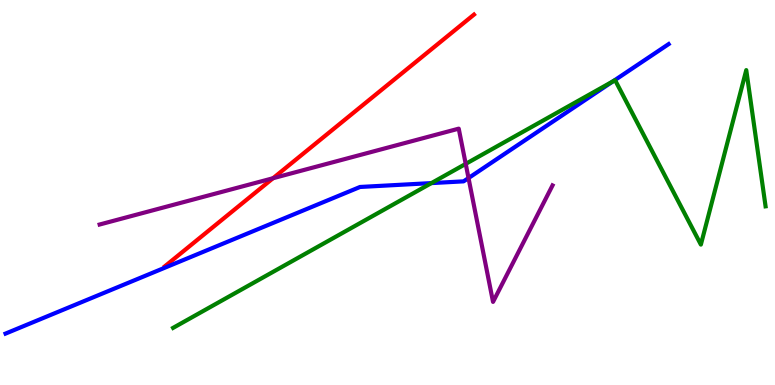[{'lines': ['blue', 'red'], 'intersections': []}, {'lines': ['green', 'red'], 'intersections': []}, {'lines': ['purple', 'red'], 'intersections': [{'x': 3.52, 'y': 5.37}]}, {'lines': ['blue', 'green'], 'intersections': [{'x': 5.57, 'y': 5.24}, {'x': 7.91, 'y': 7.89}]}, {'lines': ['blue', 'purple'], 'intersections': [{'x': 6.05, 'y': 5.38}]}, {'lines': ['green', 'purple'], 'intersections': [{'x': 6.01, 'y': 5.74}]}]